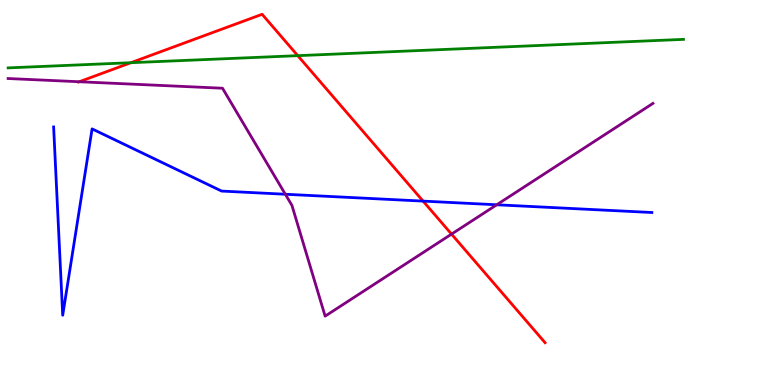[{'lines': ['blue', 'red'], 'intersections': [{'x': 5.46, 'y': 4.78}]}, {'lines': ['green', 'red'], 'intersections': [{'x': 1.69, 'y': 8.37}, {'x': 3.84, 'y': 8.55}]}, {'lines': ['purple', 'red'], 'intersections': [{'x': 1.02, 'y': 7.88}, {'x': 5.83, 'y': 3.92}]}, {'lines': ['blue', 'green'], 'intersections': []}, {'lines': ['blue', 'purple'], 'intersections': [{'x': 3.68, 'y': 4.95}, {'x': 6.41, 'y': 4.68}]}, {'lines': ['green', 'purple'], 'intersections': []}]